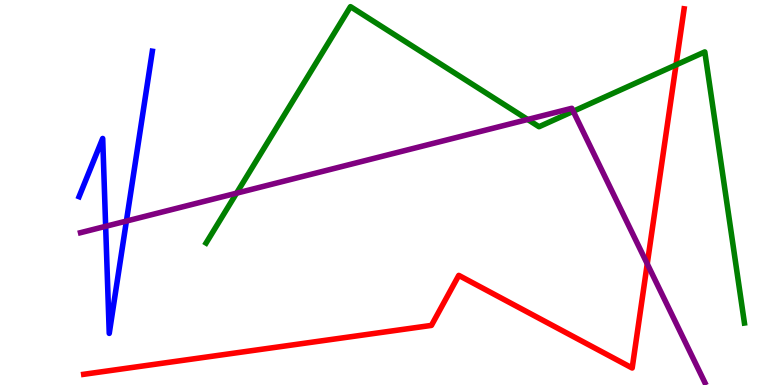[{'lines': ['blue', 'red'], 'intersections': []}, {'lines': ['green', 'red'], 'intersections': [{'x': 8.72, 'y': 8.31}]}, {'lines': ['purple', 'red'], 'intersections': [{'x': 8.35, 'y': 3.15}]}, {'lines': ['blue', 'green'], 'intersections': []}, {'lines': ['blue', 'purple'], 'intersections': [{'x': 1.36, 'y': 4.12}, {'x': 1.63, 'y': 4.26}]}, {'lines': ['green', 'purple'], 'intersections': [{'x': 3.05, 'y': 4.98}, {'x': 6.81, 'y': 6.9}, {'x': 7.4, 'y': 7.11}]}]